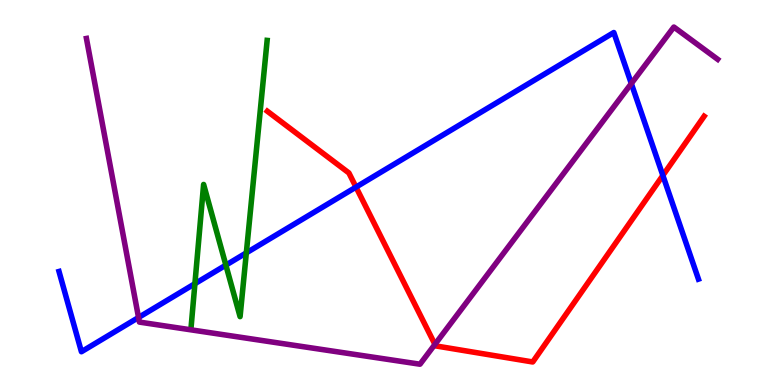[{'lines': ['blue', 'red'], 'intersections': [{'x': 4.59, 'y': 5.14}, {'x': 8.55, 'y': 5.44}]}, {'lines': ['green', 'red'], 'intersections': []}, {'lines': ['purple', 'red'], 'intersections': [{'x': 5.61, 'y': 1.06}]}, {'lines': ['blue', 'green'], 'intersections': [{'x': 2.51, 'y': 2.63}, {'x': 2.91, 'y': 3.11}, {'x': 3.18, 'y': 3.43}]}, {'lines': ['blue', 'purple'], 'intersections': [{'x': 1.79, 'y': 1.75}, {'x': 8.15, 'y': 7.83}]}, {'lines': ['green', 'purple'], 'intersections': []}]